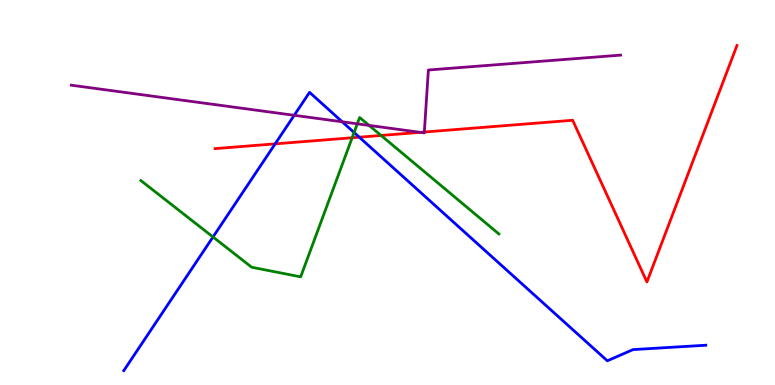[{'lines': ['blue', 'red'], 'intersections': [{'x': 3.55, 'y': 6.26}, {'x': 4.64, 'y': 6.44}]}, {'lines': ['green', 'red'], 'intersections': [{'x': 4.54, 'y': 6.42}, {'x': 4.92, 'y': 6.48}]}, {'lines': ['purple', 'red'], 'intersections': [{'x': 5.42, 'y': 6.56}, {'x': 5.48, 'y': 6.57}]}, {'lines': ['blue', 'green'], 'intersections': [{'x': 2.75, 'y': 3.84}, {'x': 4.57, 'y': 6.56}]}, {'lines': ['blue', 'purple'], 'intersections': [{'x': 3.8, 'y': 7.01}, {'x': 4.42, 'y': 6.84}]}, {'lines': ['green', 'purple'], 'intersections': [{'x': 4.61, 'y': 6.78}, {'x': 4.76, 'y': 6.74}]}]